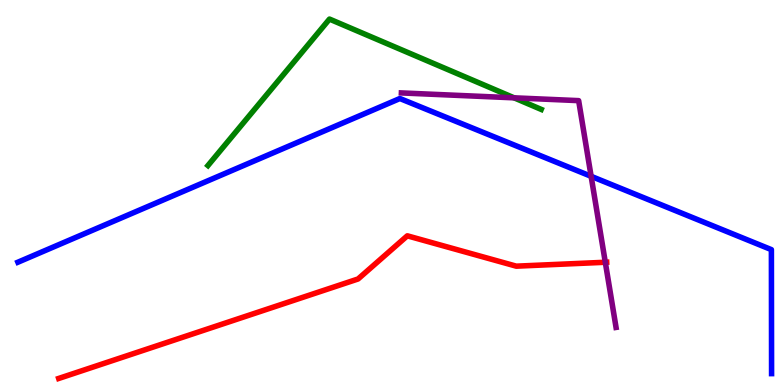[{'lines': ['blue', 'red'], 'intersections': []}, {'lines': ['green', 'red'], 'intersections': []}, {'lines': ['purple', 'red'], 'intersections': [{'x': 7.81, 'y': 3.19}]}, {'lines': ['blue', 'green'], 'intersections': []}, {'lines': ['blue', 'purple'], 'intersections': [{'x': 7.63, 'y': 5.42}]}, {'lines': ['green', 'purple'], 'intersections': [{'x': 6.63, 'y': 7.46}]}]